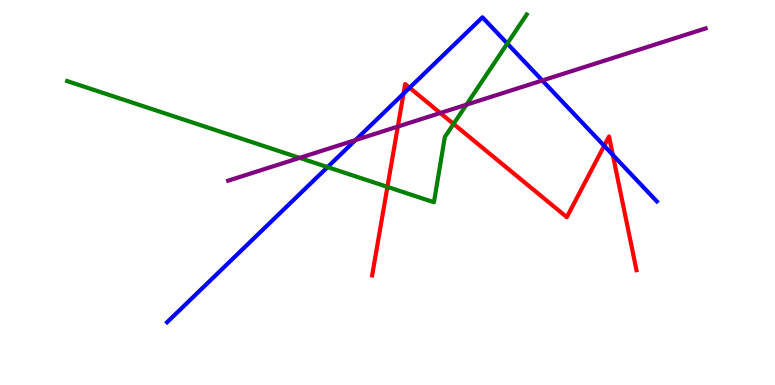[{'lines': ['blue', 'red'], 'intersections': [{'x': 5.21, 'y': 7.57}, {'x': 5.29, 'y': 7.72}, {'x': 7.8, 'y': 6.21}, {'x': 7.91, 'y': 5.98}]}, {'lines': ['green', 'red'], 'intersections': [{'x': 5.0, 'y': 5.15}, {'x': 5.85, 'y': 6.78}]}, {'lines': ['purple', 'red'], 'intersections': [{'x': 5.13, 'y': 6.71}, {'x': 5.68, 'y': 7.06}]}, {'lines': ['blue', 'green'], 'intersections': [{'x': 4.23, 'y': 5.66}, {'x': 6.55, 'y': 8.87}]}, {'lines': ['blue', 'purple'], 'intersections': [{'x': 4.59, 'y': 6.36}, {'x': 7.0, 'y': 7.91}]}, {'lines': ['green', 'purple'], 'intersections': [{'x': 3.87, 'y': 5.9}, {'x': 6.02, 'y': 7.28}]}]